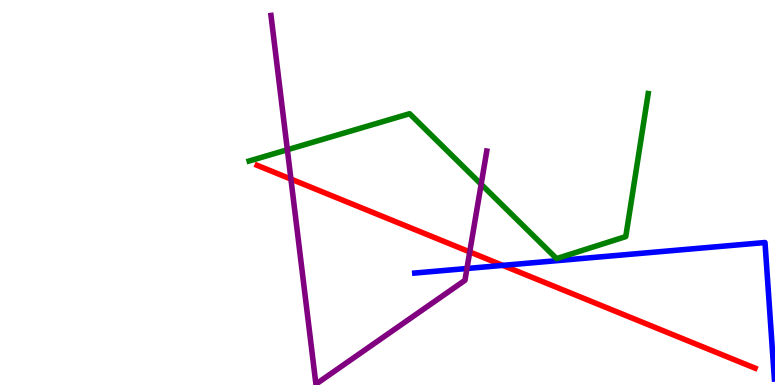[{'lines': ['blue', 'red'], 'intersections': [{'x': 6.49, 'y': 3.11}]}, {'lines': ['green', 'red'], 'intersections': []}, {'lines': ['purple', 'red'], 'intersections': [{'x': 3.75, 'y': 5.35}, {'x': 6.06, 'y': 3.46}]}, {'lines': ['blue', 'green'], 'intersections': []}, {'lines': ['blue', 'purple'], 'intersections': [{'x': 6.03, 'y': 3.03}]}, {'lines': ['green', 'purple'], 'intersections': [{'x': 3.71, 'y': 6.11}, {'x': 6.21, 'y': 5.21}]}]